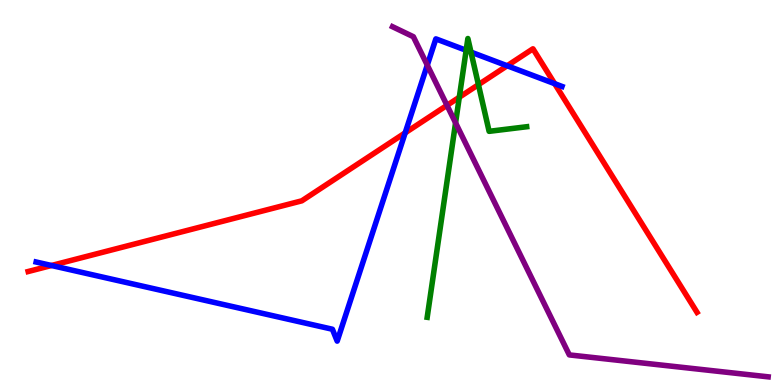[{'lines': ['blue', 'red'], 'intersections': [{'x': 0.664, 'y': 3.1}, {'x': 5.23, 'y': 6.55}, {'x': 6.54, 'y': 8.29}, {'x': 7.16, 'y': 7.83}]}, {'lines': ['green', 'red'], 'intersections': [{'x': 5.93, 'y': 7.47}, {'x': 6.17, 'y': 7.8}]}, {'lines': ['purple', 'red'], 'intersections': [{'x': 5.77, 'y': 7.26}]}, {'lines': ['blue', 'green'], 'intersections': [{'x': 6.01, 'y': 8.69}, {'x': 6.08, 'y': 8.65}]}, {'lines': ['blue', 'purple'], 'intersections': [{'x': 5.51, 'y': 8.31}]}, {'lines': ['green', 'purple'], 'intersections': [{'x': 5.88, 'y': 6.81}]}]